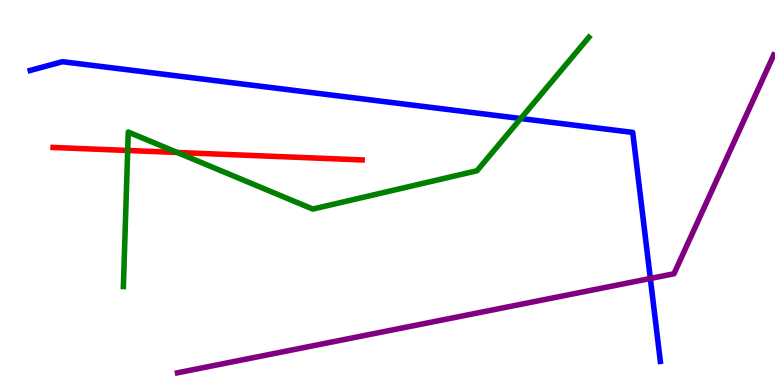[{'lines': ['blue', 'red'], 'intersections': []}, {'lines': ['green', 'red'], 'intersections': [{'x': 1.65, 'y': 6.09}, {'x': 2.29, 'y': 6.04}]}, {'lines': ['purple', 'red'], 'intersections': []}, {'lines': ['blue', 'green'], 'intersections': [{'x': 6.72, 'y': 6.92}]}, {'lines': ['blue', 'purple'], 'intersections': [{'x': 8.39, 'y': 2.77}]}, {'lines': ['green', 'purple'], 'intersections': []}]